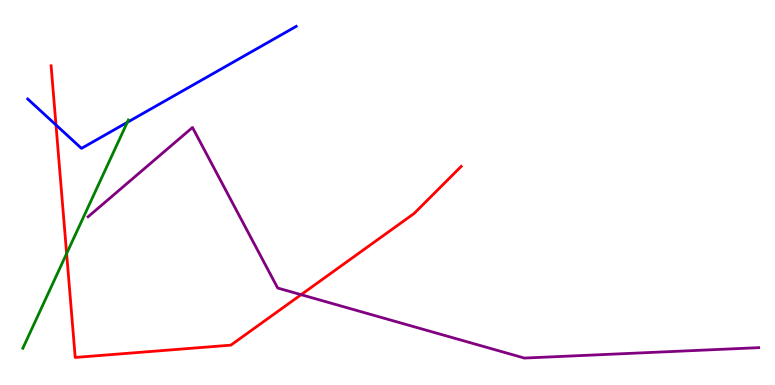[{'lines': ['blue', 'red'], 'intersections': [{'x': 0.722, 'y': 6.75}]}, {'lines': ['green', 'red'], 'intersections': [{'x': 0.86, 'y': 3.41}]}, {'lines': ['purple', 'red'], 'intersections': [{'x': 3.89, 'y': 2.35}]}, {'lines': ['blue', 'green'], 'intersections': [{'x': 1.64, 'y': 6.82}]}, {'lines': ['blue', 'purple'], 'intersections': []}, {'lines': ['green', 'purple'], 'intersections': []}]